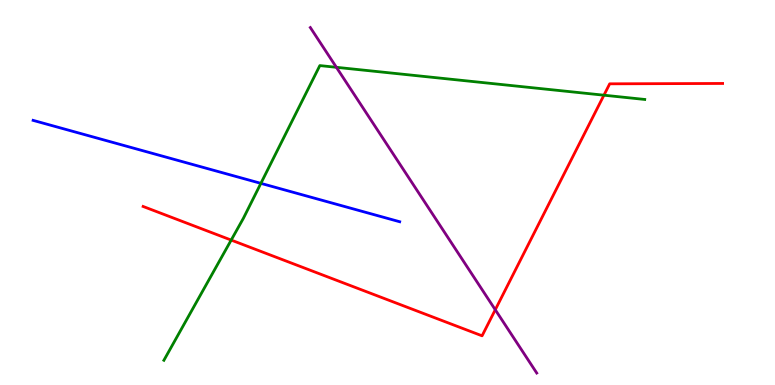[{'lines': ['blue', 'red'], 'intersections': []}, {'lines': ['green', 'red'], 'intersections': [{'x': 2.98, 'y': 3.76}, {'x': 7.79, 'y': 7.53}]}, {'lines': ['purple', 'red'], 'intersections': [{'x': 6.39, 'y': 1.95}]}, {'lines': ['blue', 'green'], 'intersections': [{'x': 3.37, 'y': 5.24}]}, {'lines': ['blue', 'purple'], 'intersections': []}, {'lines': ['green', 'purple'], 'intersections': [{'x': 4.34, 'y': 8.25}]}]